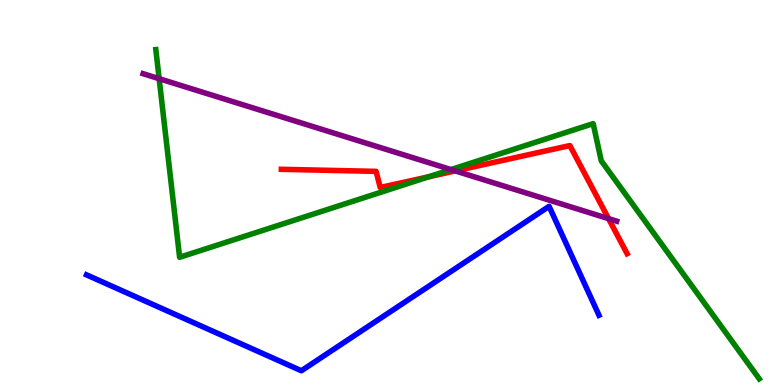[{'lines': ['blue', 'red'], 'intersections': []}, {'lines': ['green', 'red'], 'intersections': [{'x': 5.53, 'y': 5.41}]}, {'lines': ['purple', 'red'], 'intersections': [{'x': 5.87, 'y': 5.56}, {'x': 7.85, 'y': 4.32}]}, {'lines': ['blue', 'green'], 'intersections': []}, {'lines': ['blue', 'purple'], 'intersections': []}, {'lines': ['green', 'purple'], 'intersections': [{'x': 2.05, 'y': 7.96}, {'x': 5.82, 'y': 5.6}]}]